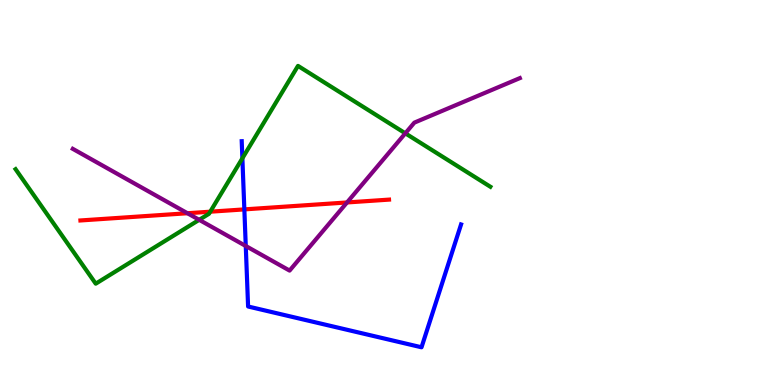[{'lines': ['blue', 'red'], 'intersections': [{'x': 3.15, 'y': 4.56}]}, {'lines': ['green', 'red'], 'intersections': [{'x': 2.71, 'y': 4.5}]}, {'lines': ['purple', 'red'], 'intersections': [{'x': 2.42, 'y': 4.46}, {'x': 4.48, 'y': 4.74}]}, {'lines': ['blue', 'green'], 'intersections': [{'x': 3.13, 'y': 5.89}]}, {'lines': ['blue', 'purple'], 'intersections': [{'x': 3.17, 'y': 3.61}]}, {'lines': ['green', 'purple'], 'intersections': [{'x': 2.57, 'y': 4.29}, {'x': 5.23, 'y': 6.54}]}]